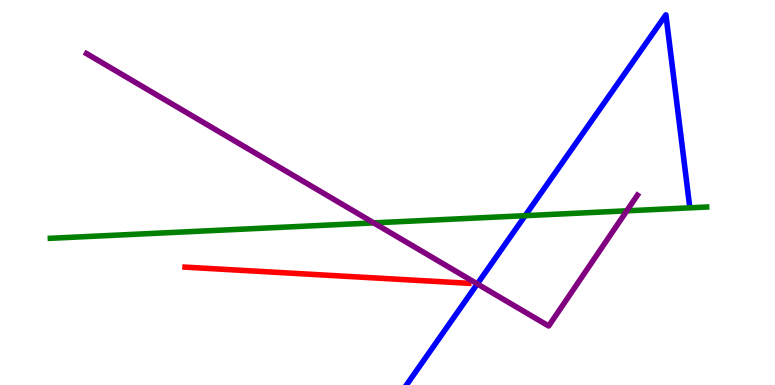[{'lines': ['blue', 'red'], 'intersections': []}, {'lines': ['green', 'red'], 'intersections': []}, {'lines': ['purple', 'red'], 'intersections': []}, {'lines': ['blue', 'green'], 'intersections': [{'x': 6.78, 'y': 4.4}]}, {'lines': ['blue', 'purple'], 'intersections': [{'x': 6.16, 'y': 2.63}]}, {'lines': ['green', 'purple'], 'intersections': [{'x': 4.82, 'y': 4.21}, {'x': 8.09, 'y': 4.52}]}]